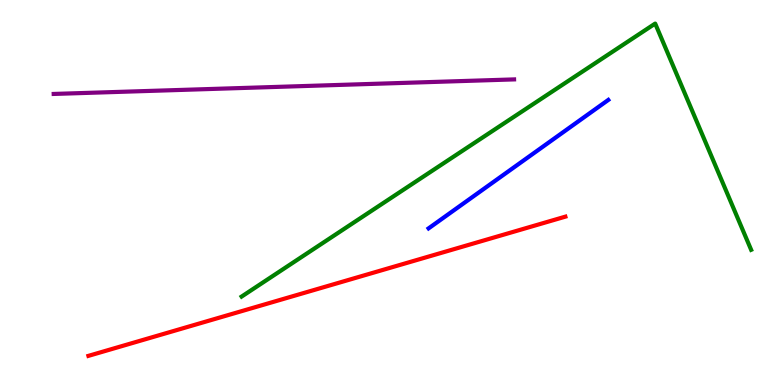[{'lines': ['blue', 'red'], 'intersections': []}, {'lines': ['green', 'red'], 'intersections': []}, {'lines': ['purple', 'red'], 'intersections': []}, {'lines': ['blue', 'green'], 'intersections': []}, {'lines': ['blue', 'purple'], 'intersections': []}, {'lines': ['green', 'purple'], 'intersections': []}]